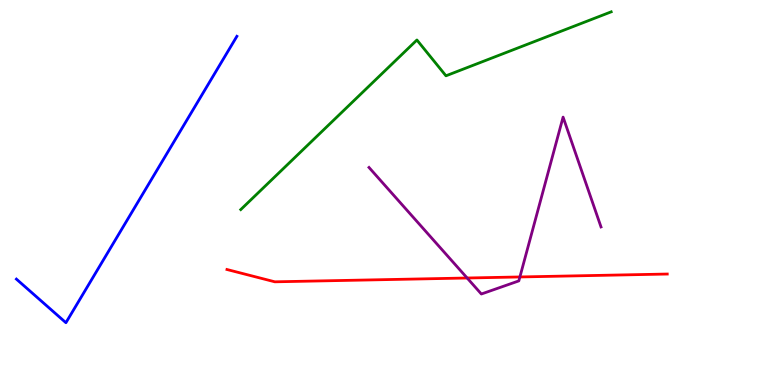[{'lines': ['blue', 'red'], 'intersections': []}, {'lines': ['green', 'red'], 'intersections': []}, {'lines': ['purple', 'red'], 'intersections': [{'x': 6.03, 'y': 2.78}, {'x': 6.71, 'y': 2.81}]}, {'lines': ['blue', 'green'], 'intersections': []}, {'lines': ['blue', 'purple'], 'intersections': []}, {'lines': ['green', 'purple'], 'intersections': []}]